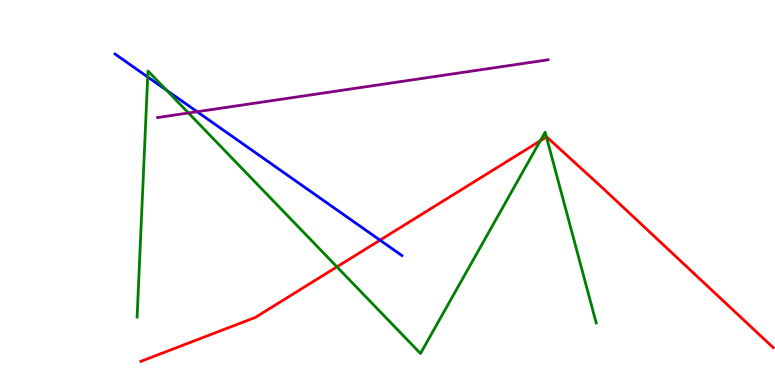[{'lines': ['blue', 'red'], 'intersections': [{'x': 4.9, 'y': 3.76}]}, {'lines': ['green', 'red'], 'intersections': [{'x': 4.35, 'y': 3.07}, {'x': 6.97, 'y': 6.34}, {'x': 7.05, 'y': 6.44}]}, {'lines': ['purple', 'red'], 'intersections': []}, {'lines': ['blue', 'green'], 'intersections': [{'x': 1.91, 'y': 8.0}, {'x': 2.15, 'y': 7.66}]}, {'lines': ['blue', 'purple'], 'intersections': [{'x': 2.54, 'y': 7.1}]}, {'lines': ['green', 'purple'], 'intersections': [{'x': 2.43, 'y': 7.07}]}]